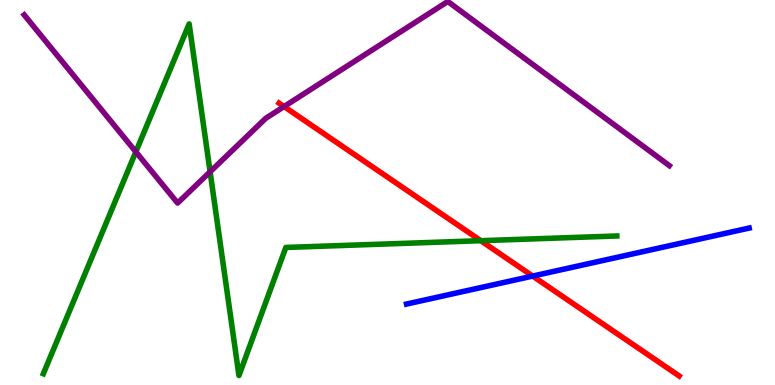[{'lines': ['blue', 'red'], 'intersections': [{'x': 6.87, 'y': 2.83}]}, {'lines': ['green', 'red'], 'intersections': [{'x': 6.2, 'y': 3.75}]}, {'lines': ['purple', 'red'], 'intersections': [{'x': 3.67, 'y': 7.23}]}, {'lines': ['blue', 'green'], 'intersections': []}, {'lines': ['blue', 'purple'], 'intersections': []}, {'lines': ['green', 'purple'], 'intersections': [{'x': 1.75, 'y': 6.06}, {'x': 2.71, 'y': 5.54}]}]